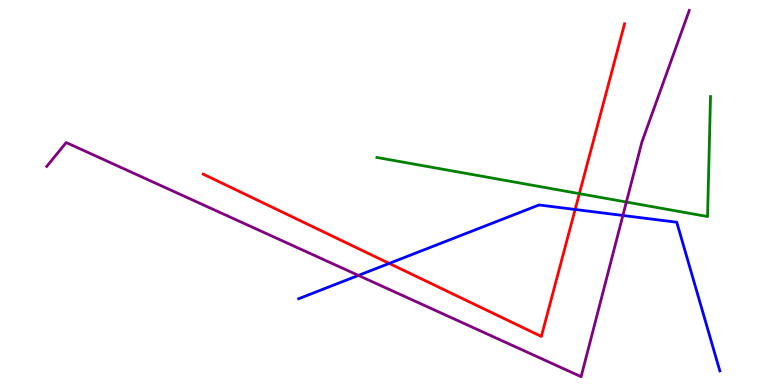[{'lines': ['blue', 'red'], 'intersections': [{'x': 5.02, 'y': 3.16}, {'x': 7.42, 'y': 4.56}]}, {'lines': ['green', 'red'], 'intersections': [{'x': 7.48, 'y': 4.97}]}, {'lines': ['purple', 'red'], 'intersections': []}, {'lines': ['blue', 'green'], 'intersections': []}, {'lines': ['blue', 'purple'], 'intersections': [{'x': 4.62, 'y': 2.85}, {'x': 8.04, 'y': 4.4}]}, {'lines': ['green', 'purple'], 'intersections': [{'x': 8.08, 'y': 4.75}]}]